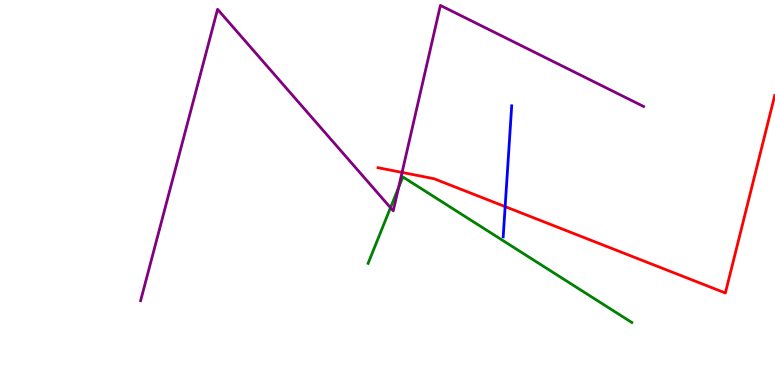[{'lines': ['blue', 'red'], 'intersections': [{'x': 6.52, 'y': 4.63}]}, {'lines': ['green', 'red'], 'intersections': []}, {'lines': ['purple', 'red'], 'intersections': [{'x': 5.19, 'y': 5.52}]}, {'lines': ['blue', 'green'], 'intersections': []}, {'lines': ['blue', 'purple'], 'intersections': []}, {'lines': ['green', 'purple'], 'intersections': [{'x': 5.04, 'y': 4.61}, {'x': 5.14, 'y': 5.13}]}]